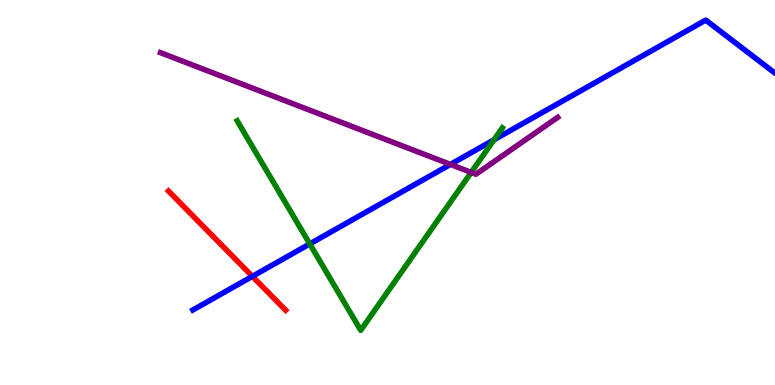[{'lines': ['blue', 'red'], 'intersections': [{'x': 3.26, 'y': 2.82}]}, {'lines': ['green', 'red'], 'intersections': []}, {'lines': ['purple', 'red'], 'intersections': []}, {'lines': ['blue', 'green'], 'intersections': [{'x': 4.0, 'y': 3.66}, {'x': 6.37, 'y': 6.37}]}, {'lines': ['blue', 'purple'], 'intersections': [{'x': 5.81, 'y': 5.73}]}, {'lines': ['green', 'purple'], 'intersections': [{'x': 6.08, 'y': 5.52}]}]